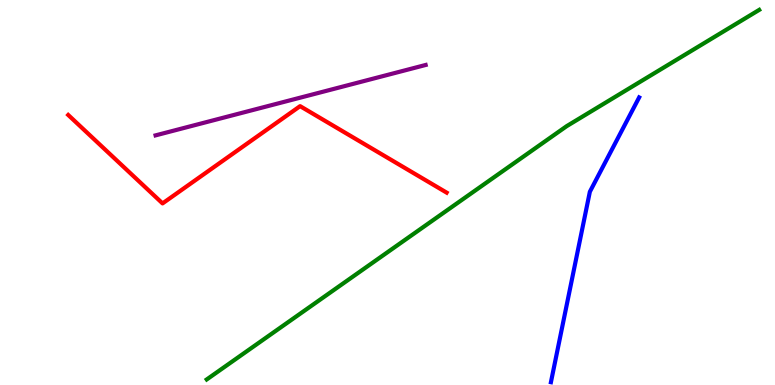[{'lines': ['blue', 'red'], 'intersections': []}, {'lines': ['green', 'red'], 'intersections': []}, {'lines': ['purple', 'red'], 'intersections': []}, {'lines': ['blue', 'green'], 'intersections': []}, {'lines': ['blue', 'purple'], 'intersections': []}, {'lines': ['green', 'purple'], 'intersections': []}]